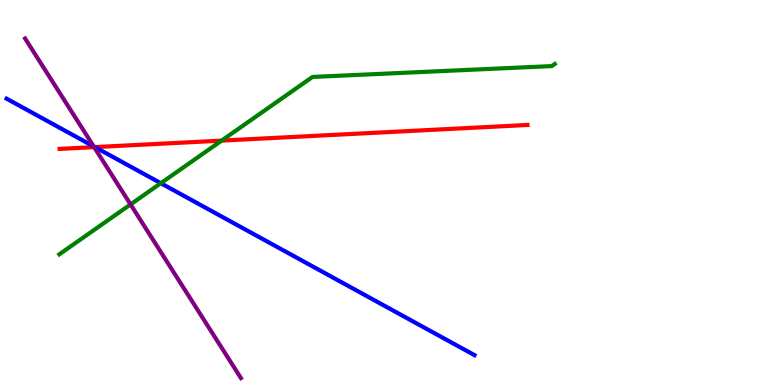[{'lines': ['blue', 'red'], 'intersections': [{'x': 1.23, 'y': 6.18}]}, {'lines': ['green', 'red'], 'intersections': [{'x': 2.86, 'y': 6.35}]}, {'lines': ['purple', 'red'], 'intersections': [{'x': 1.21, 'y': 6.18}]}, {'lines': ['blue', 'green'], 'intersections': [{'x': 2.08, 'y': 5.24}]}, {'lines': ['blue', 'purple'], 'intersections': [{'x': 1.21, 'y': 6.2}]}, {'lines': ['green', 'purple'], 'intersections': [{'x': 1.68, 'y': 4.69}]}]